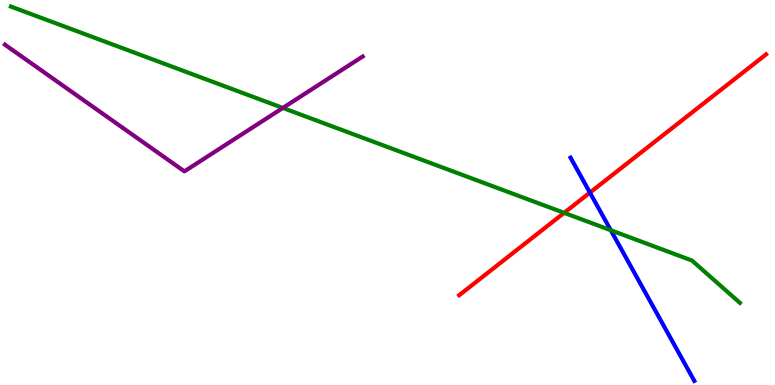[{'lines': ['blue', 'red'], 'intersections': [{'x': 7.61, 'y': 5.0}]}, {'lines': ['green', 'red'], 'intersections': [{'x': 7.28, 'y': 4.47}]}, {'lines': ['purple', 'red'], 'intersections': []}, {'lines': ['blue', 'green'], 'intersections': [{'x': 7.88, 'y': 4.02}]}, {'lines': ['blue', 'purple'], 'intersections': []}, {'lines': ['green', 'purple'], 'intersections': [{'x': 3.65, 'y': 7.2}]}]